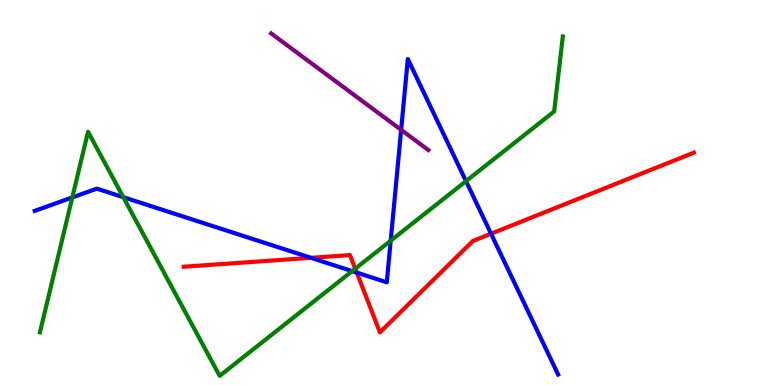[{'lines': ['blue', 'red'], 'intersections': [{'x': 4.01, 'y': 3.3}, {'x': 4.6, 'y': 2.92}, {'x': 6.34, 'y': 3.93}]}, {'lines': ['green', 'red'], 'intersections': [{'x': 4.58, 'y': 3.02}]}, {'lines': ['purple', 'red'], 'intersections': []}, {'lines': ['blue', 'green'], 'intersections': [{'x': 0.933, 'y': 4.87}, {'x': 1.59, 'y': 4.88}, {'x': 4.54, 'y': 2.96}, {'x': 5.04, 'y': 3.75}, {'x': 6.01, 'y': 5.29}]}, {'lines': ['blue', 'purple'], 'intersections': [{'x': 5.18, 'y': 6.63}]}, {'lines': ['green', 'purple'], 'intersections': []}]